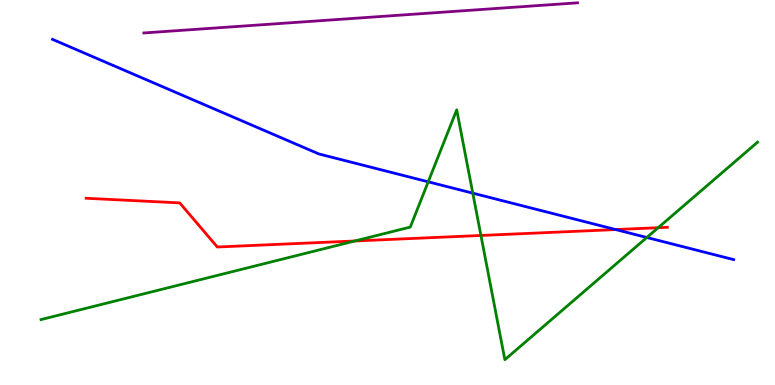[{'lines': ['blue', 'red'], 'intersections': [{'x': 7.94, 'y': 4.04}]}, {'lines': ['green', 'red'], 'intersections': [{'x': 4.58, 'y': 3.74}, {'x': 6.21, 'y': 3.88}, {'x': 8.49, 'y': 4.09}]}, {'lines': ['purple', 'red'], 'intersections': []}, {'lines': ['blue', 'green'], 'intersections': [{'x': 5.53, 'y': 5.28}, {'x': 6.1, 'y': 4.98}, {'x': 8.35, 'y': 3.83}]}, {'lines': ['blue', 'purple'], 'intersections': []}, {'lines': ['green', 'purple'], 'intersections': []}]